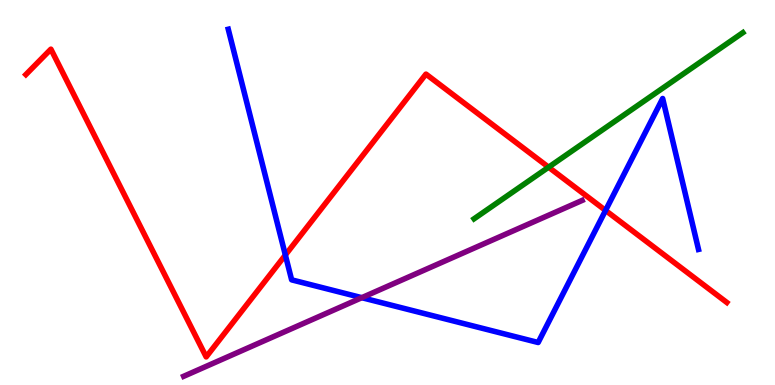[{'lines': ['blue', 'red'], 'intersections': [{'x': 3.68, 'y': 3.38}, {'x': 7.81, 'y': 4.53}]}, {'lines': ['green', 'red'], 'intersections': [{'x': 7.08, 'y': 5.66}]}, {'lines': ['purple', 'red'], 'intersections': []}, {'lines': ['blue', 'green'], 'intersections': []}, {'lines': ['blue', 'purple'], 'intersections': [{'x': 4.67, 'y': 2.27}]}, {'lines': ['green', 'purple'], 'intersections': []}]